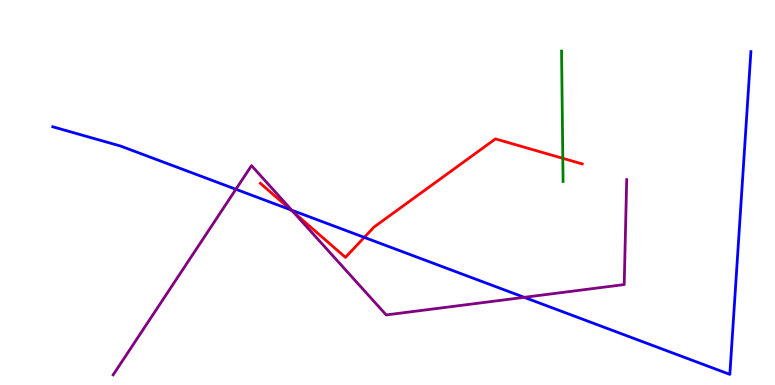[{'lines': ['blue', 'red'], 'intersections': [{'x': 3.75, 'y': 4.55}, {'x': 4.7, 'y': 3.83}]}, {'lines': ['green', 'red'], 'intersections': [{'x': 7.26, 'y': 5.89}]}, {'lines': ['purple', 'red'], 'intersections': [{'x': 3.79, 'y': 4.49}]}, {'lines': ['blue', 'green'], 'intersections': []}, {'lines': ['blue', 'purple'], 'intersections': [{'x': 3.04, 'y': 5.08}, {'x': 3.76, 'y': 4.54}, {'x': 6.76, 'y': 2.28}]}, {'lines': ['green', 'purple'], 'intersections': []}]